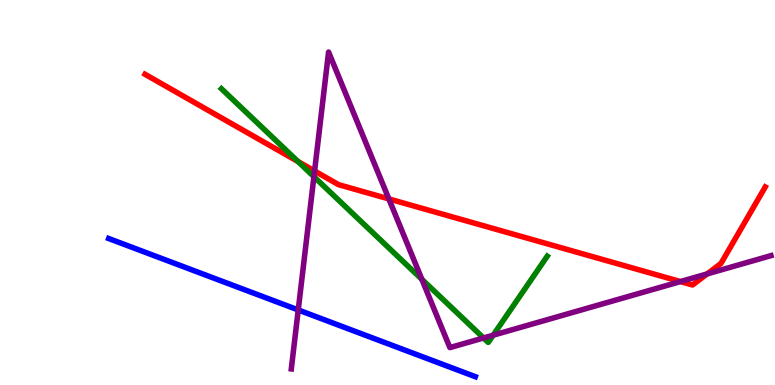[{'lines': ['blue', 'red'], 'intersections': []}, {'lines': ['green', 'red'], 'intersections': [{'x': 3.84, 'y': 5.8}]}, {'lines': ['purple', 'red'], 'intersections': [{'x': 4.06, 'y': 5.56}, {'x': 5.02, 'y': 4.83}, {'x': 8.78, 'y': 2.69}, {'x': 9.12, 'y': 2.89}]}, {'lines': ['blue', 'green'], 'intersections': []}, {'lines': ['blue', 'purple'], 'intersections': [{'x': 3.85, 'y': 1.95}]}, {'lines': ['green', 'purple'], 'intersections': [{'x': 4.05, 'y': 5.41}, {'x': 5.44, 'y': 2.74}, {'x': 6.24, 'y': 1.22}, {'x': 6.36, 'y': 1.29}]}]